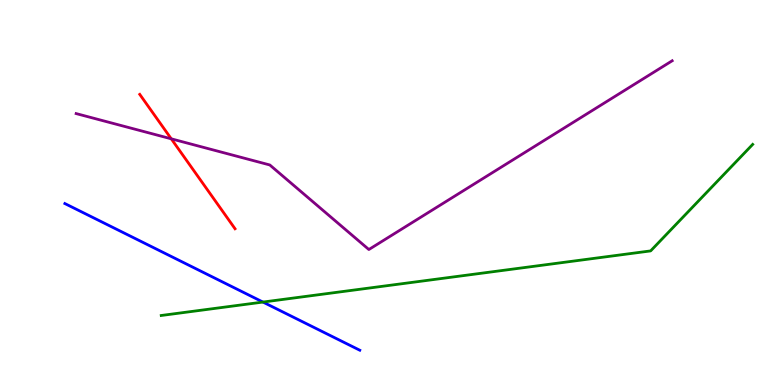[{'lines': ['blue', 'red'], 'intersections': []}, {'lines': ['green', 'red'], 'intersections': []}, {'lines': ['purple', 'red'], 'intersections': [{'x': 2.21, 'y': 6.39}]}, {'lines': ['blue', 'green'], 'intersections': [{'x': 3.39, 'y': 2.15}]}, {'lines': ['blue', 'purple'], 'intersections': []}, {'lines': ['green', 'purple'], 'intersections': []}]